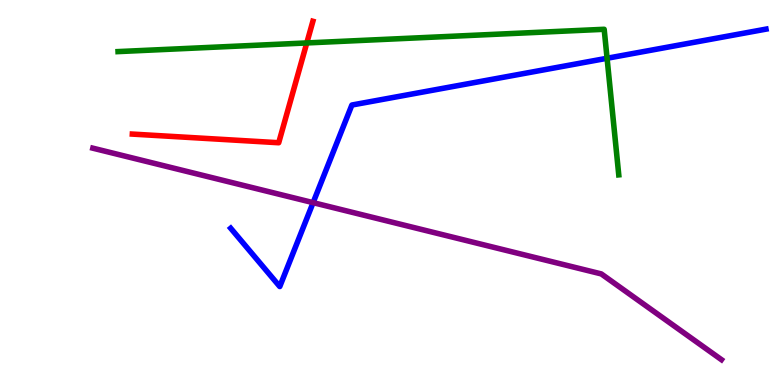[{'lines': ['blue', 'red'], 'intersections': []}, {'lines': ['green', 'red'], 'intersections': [{'x': 3.96, 'y': 8.88}]}, {'lines': ['purple', 'red'], 'intersections': []}, {'lines': ['blue', 'green'], 'intersections': [{'x': 7.83, 'y': 8.49}]}, {'lines': ['blue', 'purple'], 'intersections': [{'x': 4.04, 'y': 4.74}]}, {'lines': ['green', 'purple'], 'intersections': []}]